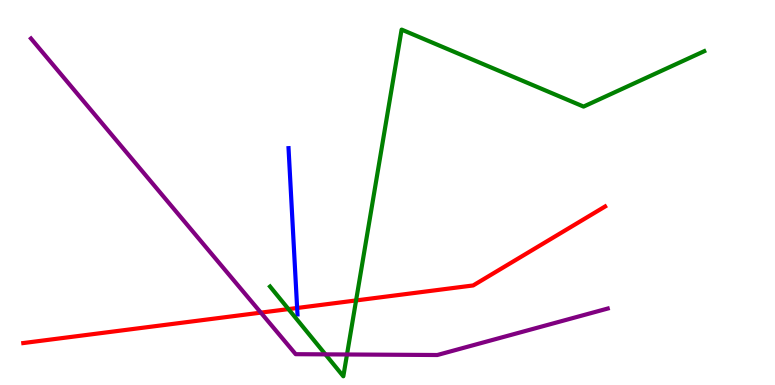[{'lines': ['blue', 'red'], 'intersections': [{'x': 3.83, 'y': 2.0}]}, {'lines': ['green', 'red'], 'intersections': [{'x': 3.72, 'y': 1.97}, {'x': 4.59, 'y': 2.2}]}, {'lines': ['purple', 'red'], 'intersections': [{'x': 3.37, 'y': 1.88}]}, {'lines': ['blue', 'green'], 'intersections': []}, {'lines': ['blue', 'purple'], 'intersections': []}, {'lines': ['green', 'purple'], 'intersections': [{'x': 4.2, 'y': 0.796}, {'x': 4.48, 'y': 0.793}]}]